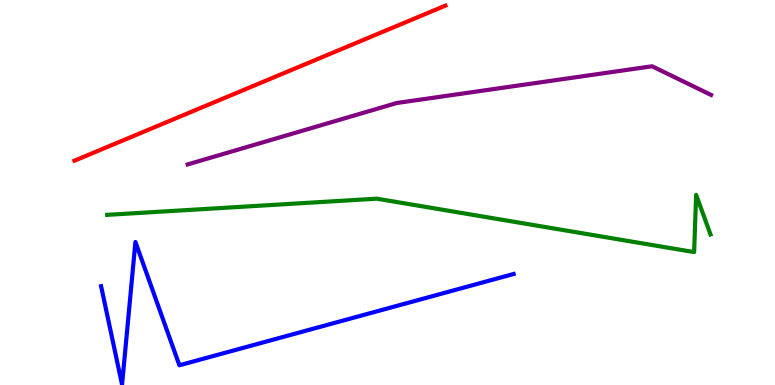[{'lines': ['blue', 'red'], 'intersections': []}, {'lines': ['green', 'red'], 'intersections': []}, {'lines': ['purple', 'red'], 'intersections': []}, {'lines': ['blue', 'green'], 'intersections': []}, {'lines': ['blue', 'purple'], 'intersections': []}, {'lines': ['green', 'purple'], 'intersections': []}]